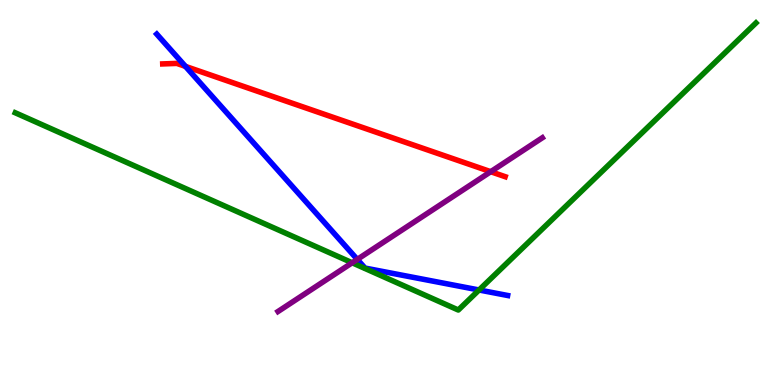[{'lines': ['blue', 'red'], 'intersections': [{'x': 2.39, 'y': 8.28}]}, {'lines': ['green', 'red'], 'intersections': []}, {'lines': ['purple', 'red'], 'intersections': [{'x': 6.33, 'y': 5.54}]}, {'lines': ['blue', 'green'], 'intersections': [{'x': 6.18, 'y': 2.47}]}, {'lines': ['blue', 'purple'], 'intersections': [{'x': 4.61, 'y': 3.26}]}, {'lines': ['green', 'purple'], 'intersections': [{'x': 4.54, 'y': 3.17}]}]